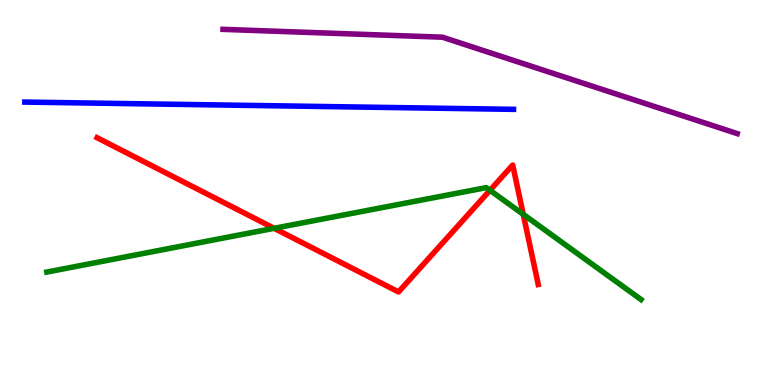[{'lines': ['blue', 'red'], 'intersections': []}, {'lines': ['green', 'red'], 'intersections': [{'x': 3.54, 'y': 4.07}, {'x': 6.32, 'y': 5.06}, {'x': 6.75, 'y': 4.43}]}, {'lines': ['purple', 'red'], 'intersections': []}, {'lines': ['blue', 'green'], 'intersections': []}, {'lines': ['blue', 'purple'], 'intersections': []}, {'lines': ['green', 'purple'], 'intersections': []}]